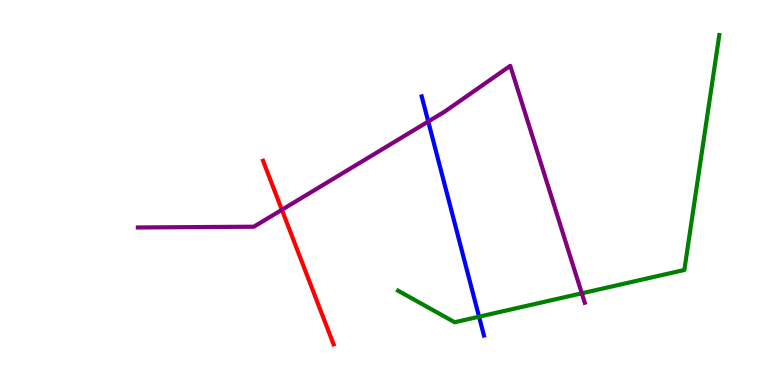[{'lines': ['blue', 'red'], 'intersections': []}, {'lines': ['green', 'red'], 'intersections': []}, {'lines': ['purple', 'red'], 'intersections': [{'x': 3.64, 'y': 4.55}]}, {'lines': ['blue', 'green'], 'intersections': [{'x': 6.18, 'y': 1.77}]}, {'lines': ['blue', 'purple'], 'intersections': [{'x': 5.53, 'y': 6.84}]}, {'lines': ['green', 'purple'], 'intersections': [{'x': 7.51, 'y': 2.38}]}]